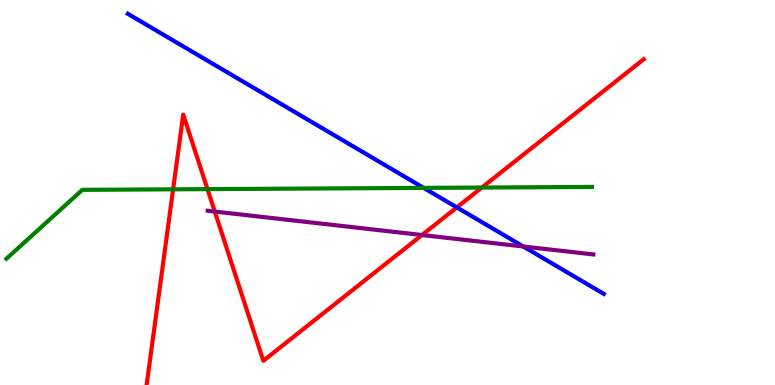[{'lines': ['blue', 'red'], 'intersections': [{'x': 5.89, 'y': 4.61}]}, {'lines': ['green', 'red'], 'intersections': [{'x': 2.23, 'y': 5.08}, {'x': 2.68, 'y': 5.09}, {'x': 6.22, 'y': 5.13}]}, {'lines': ['purple', 'red'], 'intersections': [{'x': 2.77, 'y': 4.51}, {'x': 5.45, 'y': 3.9}]}, {'lines': ['blue', 'green'], 'intersections': [{'x': 5.47, 'y': 5.12}]}, {'lines': ['blue', 'purple'], 'intersections': [{'x': 6.75, 'y': 3.6}]}, {'lines': ['green', 'purple'], 'intersections': []}]